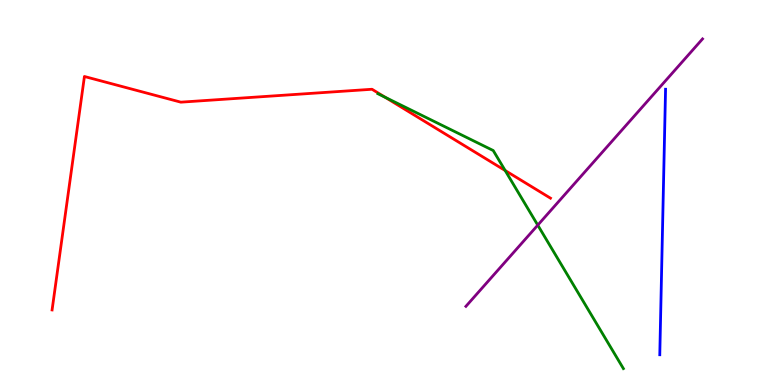[{'lines': ['blue', 'red'], 'intersections': []}, {'lines': ['green', 'red'], 'intersections': [{'x': 4.97, 'y': 7.47}, {'x': 6.52, 'y': 5.57}]}, {'lines': ['purple', 'red'], 'intersections': []}, {'lines': ['blue', 'green'], 'intersections': []}, {'lines': ['blue', 'purple'], 'intersections': []}, {'lines': ['green', 'purple'], 'intersections': [{'x': 6.94, 'y': 4.15}]}]